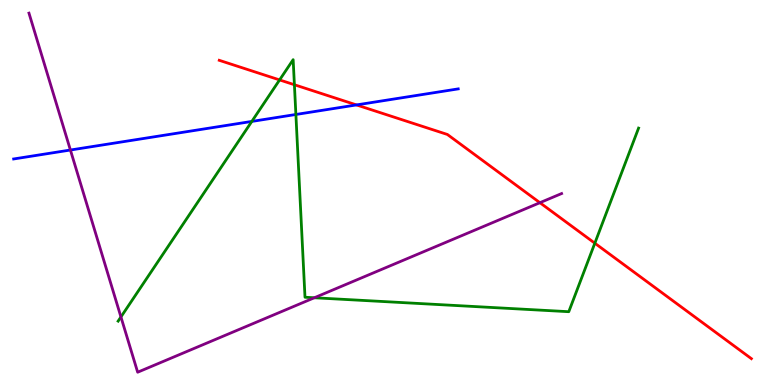[{'lines': ['blue', 'red'], 'intersections': [{'x': 4.6, 'y': 7.27}]}, {'lines': ['green', 'red'], 'intersections': [{'x': 3.61, 'y': 7.92}, {'x': 3.8, 'y': 7.8}, {'x': 7.68, 'y': 3.68}]}, {'lines': ['purple', 'red'], 'intersections': [{'x': 6.97, 'y': 4.74}]}, {'lines': ['blue', 'green'], 'intersections': [{'x': 3.25, 'y': 6.85}, {'x': 3.82, 'y': 7.03}]}, {'lines': ['blue', 'purple'], 'intersections': [{'x': 0.908, 'y': 6.1}]}, {'lines': ['green', 'purple'], 'intersections': [{'x': 1.56, 'y': 1.77}, {'x': 4.06, 'y': 2.27}]}]